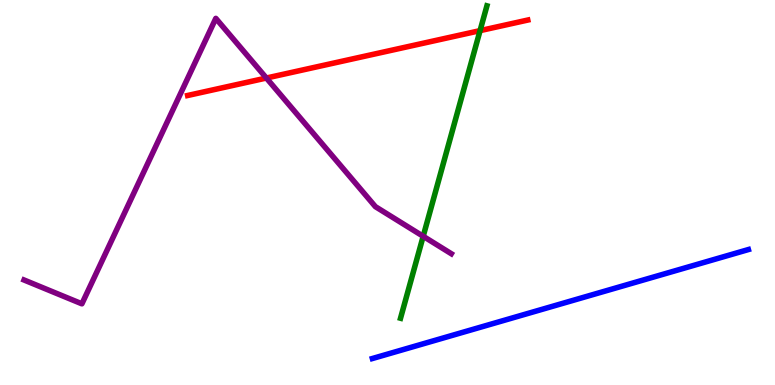[{'lines': ['blue', 'red'], 'intersections': []}, {'lines': ['green', 'red'], 'intersections': [{'x': 6.19, 'y': 9.2}]}, {'lines': ['purple', 'red'], 'intersections': [{'x': 3.44, 'y': 7.97}]}, {'lines': ['blue', 'green'], 'intersections': []}, {'lines': ['blue', 'purple'], 'intersections': []}, {'lines': ['green', 'purple'], 'intersections': [{'x': 5.46, 'y': 3.86}]}]